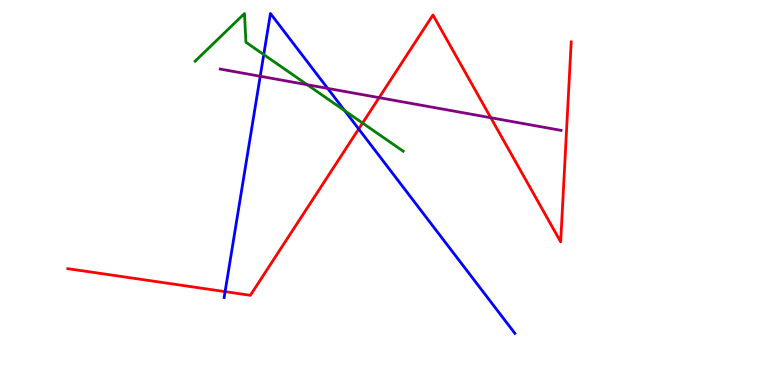[{'lines': ['blue', 'red'], 'intersections': [{'x': 2.9, 'y': 2.42}, {'x': 4.63, 'y': 6.65}]}, {'lines': ['green', 'red'], 'intersections': [{'x': 4.68, 'y': 6.8}]}, {'lines': ['purple', 'red'], 'intersections': [{'x': 4.89, 'y': 7.46}, {'x': 6.33, 'y': 6.94}]}, {'lines': ['blue', 'green'], 'intersections': [{'x': 3.4, 'y': 8.58}, {'x': 4.45, 'y': 7.13}]}, {'lines': ['blue', 'purple'], 'intersections': [{'x': 3.36, 'y': 8.02}, {'x': 4.23, 'y': 7.7}]}, {'lines': ['green', 'purple'], 'intersections': [{'x': 3.96, 'y': 7.8}]}]